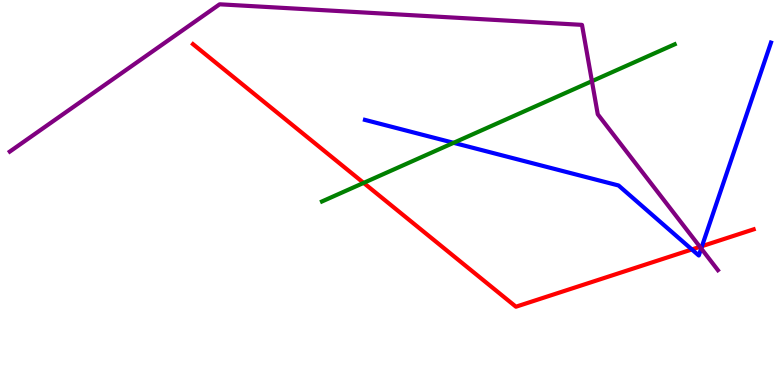[{'lines': ['blue', 'red'], 'intersections': [{'x': 8.93, 'y': 3.52}, {'x': 9.06, 'y': 3.61}]}, {'lines': ['green', 'red'], 'intersections': [{'x': 4.69, 'y': 5.25}]}, {'lines': ['purple', 'red'], 'intersections': [{'x': 9.03, 'y': 3.59}]}, {'lines': ['blue', 'green'], 'intersections': [{'x': 5.85, 'y': 6.29}]}, {'lines': ['blue', 'purple'], 'intersections': [{'x': 9.05, 'y': 3.55}]}, {'lines': ['green', 'purple'], 'intersections': [{'x': 7.64, 'y': 7.89}]}]